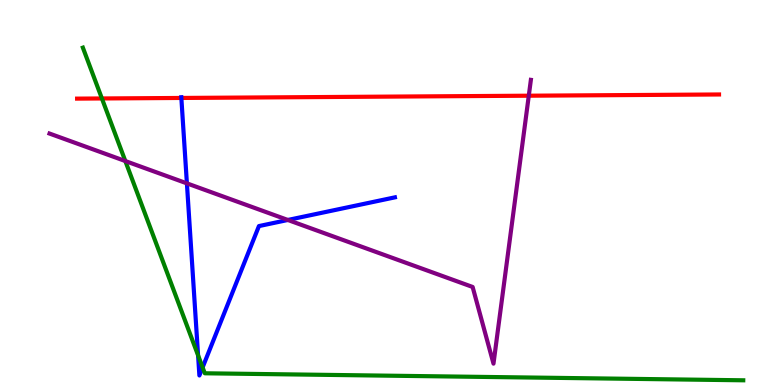[{'lines': ['blue', 'red'], 'intersections': [{'x': 2.34, 'y': 7.46}]}, {'lines': ['green', 'red'], 'intersections': [{'x': 1.31, 'y': 7.44}]}, {'lines': ['purple', 'red'], 'intersections': [{'x': 6.82, 'y': 7.51}]}, {'lines': ['blue', 'green'], 'intersections': [{'x': 2.56, 'y': 0.771}, {'x': 2.61, 'y': 0.456}]}, {'lines': ['blue', 'purple'], 'intersections': [{'x': 2.41, 'y': 5.24}, {'x': 3.71, 'y': 4.29}]}, {'lines': ['green', 'purple'], 'intersections': [{'x': 1.62, 'y': 5.82}]}]